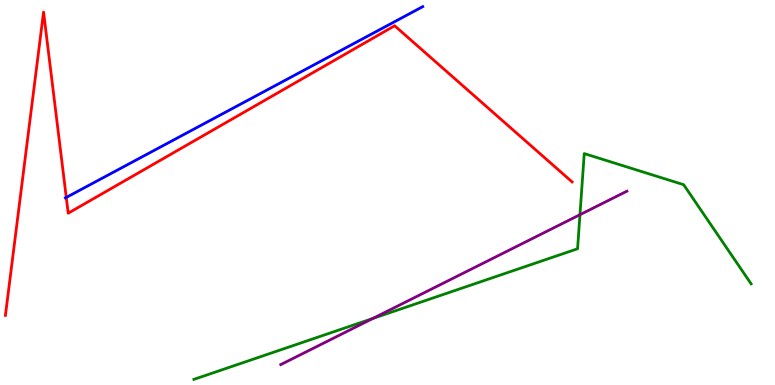[{'lines': ['blue', 'red'], 'intersections': [{'x': 0.855, 'y': 4.87}]}, {'lines': ['green', 'red'], 'intersections': []}, {'lines': ['purple', 'red'], 'intersections': []}, {'lines': ['blue', 'green'], 'intersections': []}, {'lines': ['blue', 'purple'], 'intersections': []}, {'lines': ['green', 'purple'], 'intersections': [{'x': 4.81, 'y': 1.73}, {'x': 7.48, 'y': 4.42}]}]